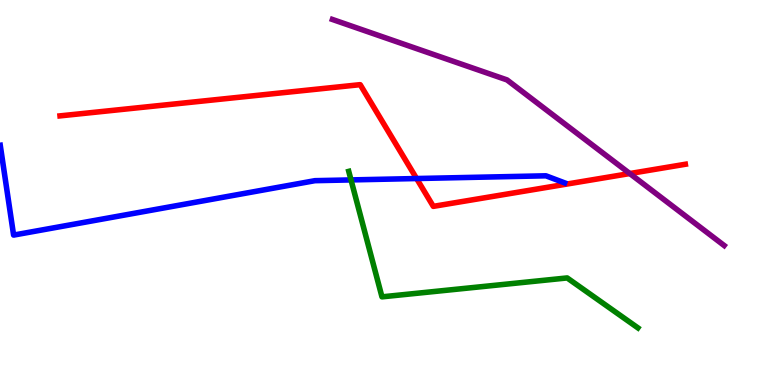[{'lines': ['blue', 'red'], 'intersections': [{'x': 5.38, 'y': 5.36}]}, {'lines': ['green', 'red'], 'intersections': []}, {'lines': ['purple', 'red'], 'intersections': [{'x': 8.13, 'y': 5.49}]}, {'lines': ['blue', 'green'], 'intersections': [{'x': 4.53, 'y': 5.33}]}, {'lines': ['blue', 'purple'], 'intersections': []}, {'lines': ['green', 'purple'], 'intersections': []}]